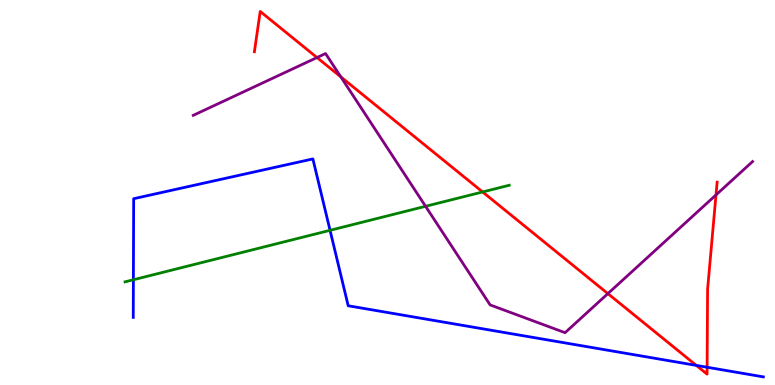[{'lines': ['blue', 'red'], 'intersections': [{'x': 8.98, 'y': 0.509}, {'x': 9.12, 'y': 0.461}]}, {'lines': ['green', 'red'], 'intersections': [{'x': 6.23, 'y': 5.01}]}, {'lines': ['purple', 'red'], 'intersections': [{'x': 4.09, 'y': 8.51}, {'x': 4.4, 'y': 8.0}, {'x': 7.84, 'y': 2.37}, {'x': 9.24, 'y': 4.94}]}, {'lines': ['blue', 'green'], 'intersections': [{'x': 1.72, 'y': 2.73}, {'x': 4.26, 'y': 4.02}]}, {'lines': ['blue', 'purple'], 'intersections': []}, {'lines': ['green', 'purple'], 'intersections': [{'x': 5.49, 'y': 4.64}]}]